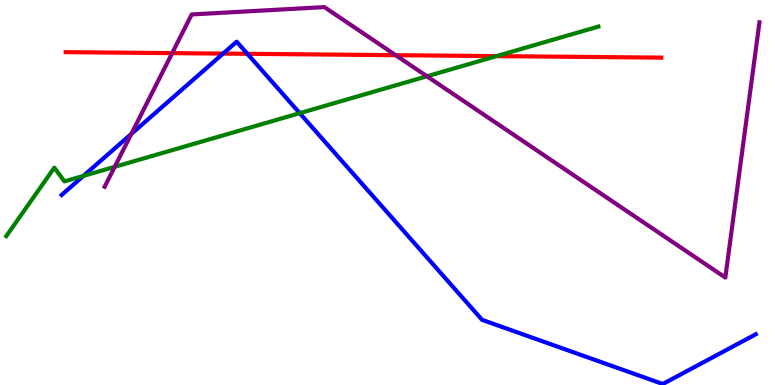[{'lines': ['blue', 'red'], 'intersections': [{'x': 2.88, 'y': 8.61}, {'x': 3.19, 'y': 8.6}]}, {'lines': ['green', 'red'], 'intersections': [{'x': 6.41, 'y': 8.54}]}, {'lines': ['purple', 'red'], 'intersections': [{'x': 2.22, 'y': 8.62}, {'x': 5.11, 'y': 8.57}]}, {'lines': ['blue', 'green'], 'intersections': [{'x': 1.08, 'y': 5.43}, {'x': 3.87, 'y': 7.06}]}, {'lines': ['blue', 'purple'], 'intersections': [{'x': 1.69, 'y': 6.52}]}, {'lines': ['green', 'purple'], 'intersections': [{'x': 1.48, 'y': 5.67}, {'x': 5.51, 'y': 8.02}]}]